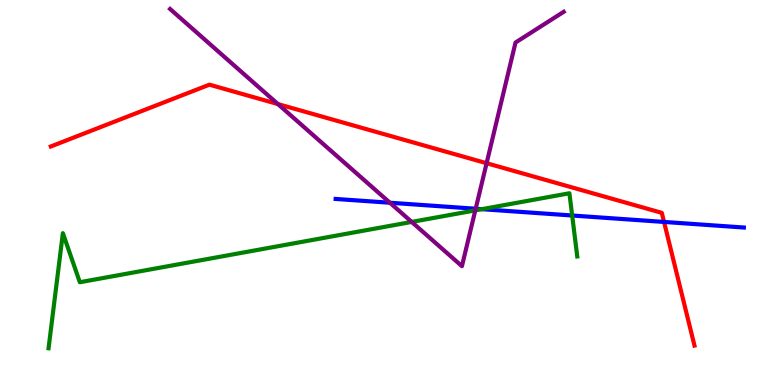[{'lines': ['blue', 'red'], 'intersections': [{'x': 8.57, 'y': 4.24}]}, {'lines': ['green', 'red'], 'intersections': []}, {'lines': ['purple', 'red'], 'intersections': [{'x': 3.59, 'y': 7.3}, {'x': 6.28, 'y': 5.76}]}, {'lines': ['blue', 'green'], 'intersections': [{'x': 6.22, 'y': 4.57}, {'x': 7.38, 'y': 4.4}]}, {'lines': ['blue', 'purple'], 'intersections': [{'x': 5.03, 'y': 4.73}, {'x': 6.14, 'y': 4.58}]}, {'lines': ['green', 'purple'], 'intersections': [{'x': 5.31, 'y': 4.24}, {'x': 6.13, 'y': 4.54}]}]